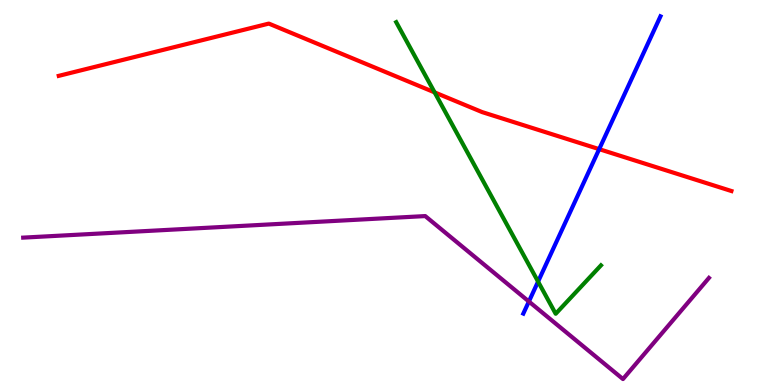[{'lines': ['blue', 'red'], 'intersections': [{'x': 7.73, 'y': 6.13}]}, {'lines': ['green', 'red'], 'intersections': [{'x': 5.61, 'y': 7.6}]}, {'lines': ['purple', 'red'], 'intersections': []}, {'lines': ['blue', 'green'], 'intersections': [{'x': 6.94, 'y': 2.69}]}, {'lines': ['blue', 'purple'], 'intersections': [{'x': 6.82, 'y': 2.17}]}, {'lines': ['green', 'purple'], 'intersections': []}]